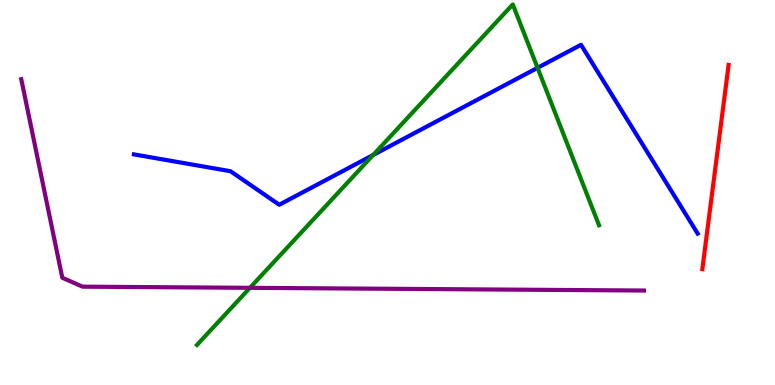[{'lines': ['blue', 'red'], 'intersections': []}, {'lines': ['green', 'red'], 'intersections': []}, {'lines': ['purple', 'red'], 'intersections': []}, {'lines': ['blue', 'green'], 'intersections': [{'x': 4.81, 'y': 5.97}, {'x': 6.94, 'y': 8.24}]}, {'lines': ['blue', 'purple'], 'intersections': []}, {'lines': ['green', 'purple'], 'intersections': [{'x': 3.23, 'y': 2.52}]}]